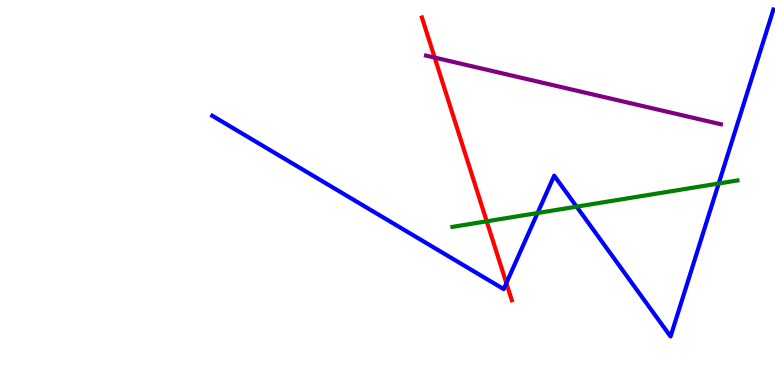[{'lines': ['blue', 'red'], 'intersections': [{'x': 6.53, 'y': 2.65}]}, {'lines': ['green', 'red'], 'intersections': [{'x': 6.28, 'y': 4.25}]}, {'lines': ['purple', 'red'], 'intersections': [{'x': 5.61, 'y': 8.5}]}, {'lines': ['blue', 'green'], 'intersections': [{'x': 6.94, 'y': 4.47}, {'x': 7.44, 'y': 4.63}, {'x': 9.27, 'y': 5.23}]}, {'lines': ['blue', 'purple'], 'intersections': []}, {'lines': ['green', 'purple'], 'intersections': []}]